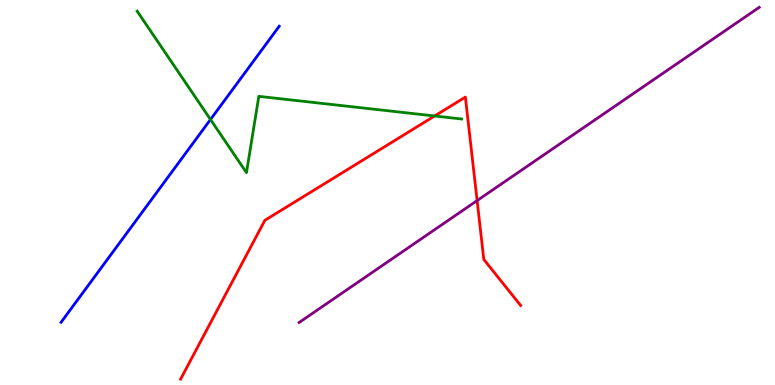[{'lines': ['blue', 'red'], 'intersections': []}, {'lines': ['green', 'red'], 'intersections': [{'x': 5.61, 'y': 6.99}]}, {'lines': ['purple', 'red'], 'intersections': [{'x': 6.16, 'y': 4.79}]}, {'lines': ['blue', 'green'], 'intersections': [{'x': 2.72, 'y': 6.9}]}, {'lines': ['blue', 'purple'], 'intersections': []}, {'lines': ['green', 'purple'], 'intersections': []}]